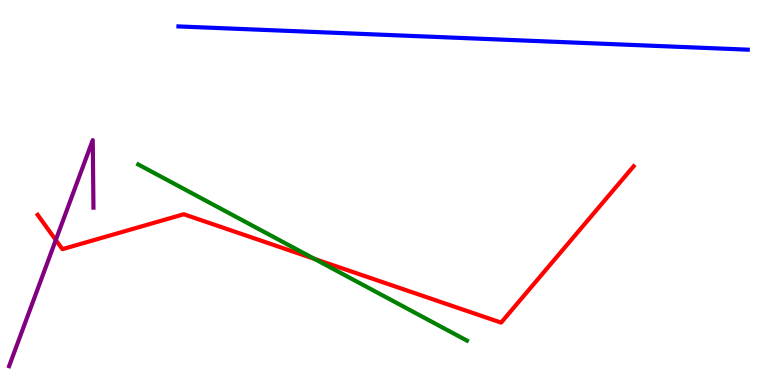[{'lines': ['blue', 'red'], 'intersections': []}, {'lines': ['green', 'red'], 'intersections': [{'x': 4.06, 'y': 3.28}]}, {'lines': ['purple', 'red'], 'intersections': [{'x': 0.72, 'y': 3.77}]}, {'lines': ['blue', 'green'], 'intersections': []}, {'lines': ['blue', 'purple'], 'intersections': []}, {'lines': ['green', 'purple'], 'intersections': []}]